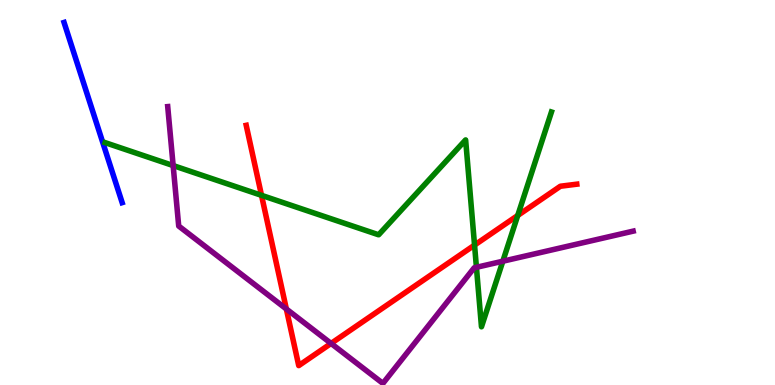[{'lines': ['blue', 'red'], 'intersections': []}, {'lines': ['green', 'red'], 'intersections': [{'x': 3.37, 'y': 4.93}, {'x': 6.12, 'y': 3.63}, {'x': 6.68, 'y': 4.4}]}, {'lines': ['purple', 'red'], 'intersections': [{'x': 3.69, 'y': 1.97}, {'x': 4.27, 'y': 1.08}]}, {'lines': ['blue', 'green'], 'intersections': []}, {'lines': ['blue', 'purple'], 'intersections': []}, {'lines': ['green', 'purple'], 'intersections': [{'x': 2.23, 'y': 5.7}, {'x': 6.15, 'y': 3.06}, {'x': 6.49, 'y': 3.22}]}]